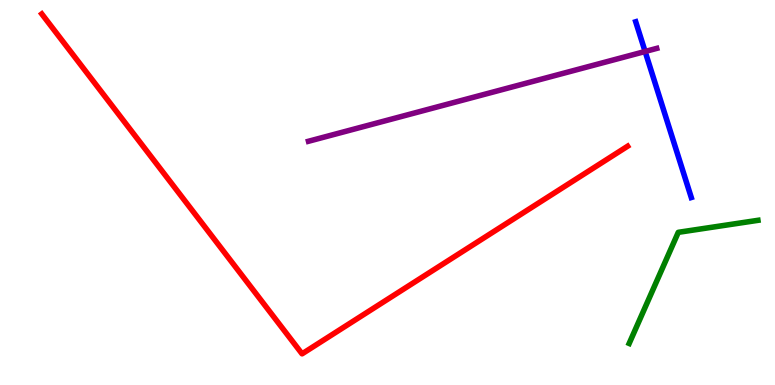[{'lines': ['blue', 'red'], 'intersections': []}, {'lines': ['green', 'red'], 'intersections': []}, {'lines': ['purple', 'red'], 'intersections': []}, {'lines': ['blue', 'green'], 'intersections': []}, {'lines': ['blue', 'purple'], 'intersections': [{'x': 8.32, 'y': 8.66}]}, {'lines': ['green', 'purple'], 'intersections': []}]